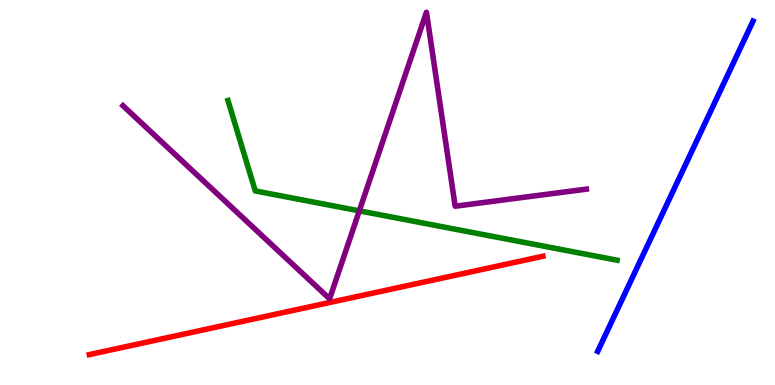[{'lines': ['blue', 'red'], 'intersections': []}, {'lines': ['green', 'red'], 'intersections': []}, {'lines': ['purple', 'red'], 'intersections': []}, {'lines': ['blue', 'green'], 'intersections': []}, {'lines': ['blue', 'purple'], 'intersections': []}, {'lines': ['green', 'purple'], 'intersections': [{'x': 4.64, 'y': 4.52}]}]